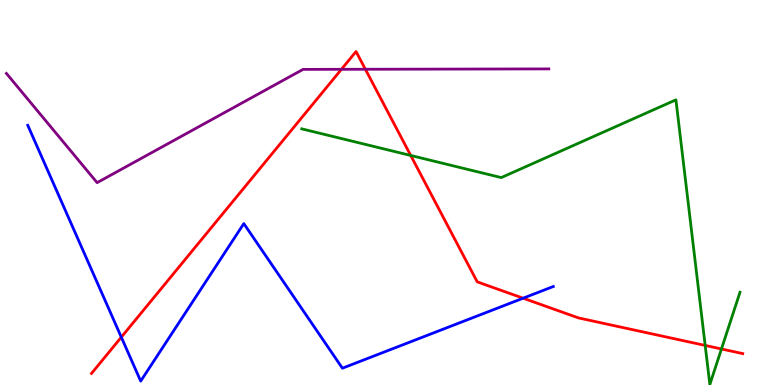[{'lines': ['blue', 'red'], 'intersections': [{'x': 1.57, 'y': 1.24}, {'x': 6.75, 'y': 2.25}]}, {'lines': ['green', 'red'], 'intersections': [{'x': 5.3, 'y': 5.96}, {'x': 9.1, 'y': 1.03}, {'x': 9.31, 'y': 0.936}]}, {'lines': ['purple', 'red'], 'intersections': [{'x': 4.41, 'y': 8.2}, {'x': 4.71, 'y': 8.2}]}, {'lines': ['blue', 'green'], 'intersections': []}, {'lines': ['blue', 'purple'], 'intersections': []}, {'lines': ['green', 'purple'], 'intersections': []}]